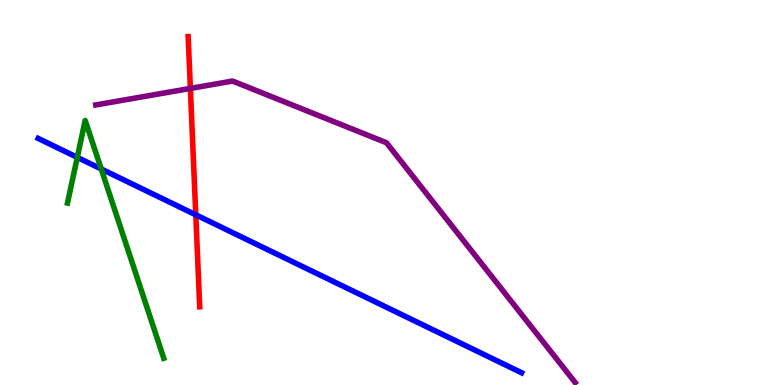[{'lines': ['blue', 'red'], 'intersections': [{'x': 2.53, 'y': 4.42}]}, {'lines': ['green', 'red'], 'intersections': []}, {'lines': ['purple', 'red'], 'intersections': [{'x': 2.46, 'y': 7.7}]}, {'lines': ['blue', 'green'], 'intersections': [{'x': 0.997, 'y': 5.91}, {'x': 1.31, 'y': 5.61}]}, {'lines': ['blue', 'purple'], 'intersections': []}, {'lines': ['green', 'purple'], 'intersections': []}]